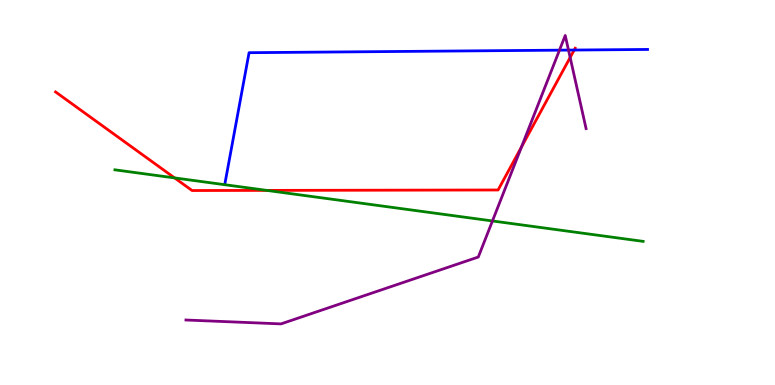[{'lines': ['blue', 'red'], 'intersections': [{'x': 7.41, 'y': 8.7}]}, {'lines': ['green', 'red'], 'intersections': [{'x': 2.25, 'y': 5.38}, {'x': 3.44, 'y': 5.05}]}, {'lines': ['purple', 'red'], 'intersections': [{'x': 6.73, 'y': 6.18}, {'x': 7.36, 'y': 8.51}]}, {'lines': ['blue', 'green'], 'intersections': []}, {'lines': ['blue', 'purple'], 'intersections': [{'x': 7.22, 'y': 8.7}, {'x': 7.34, 'y': 8.7}]}, {'lines': ['green', 'purple'], 'intersections': [{'x': 6.35, 'y': 4.26}]}]